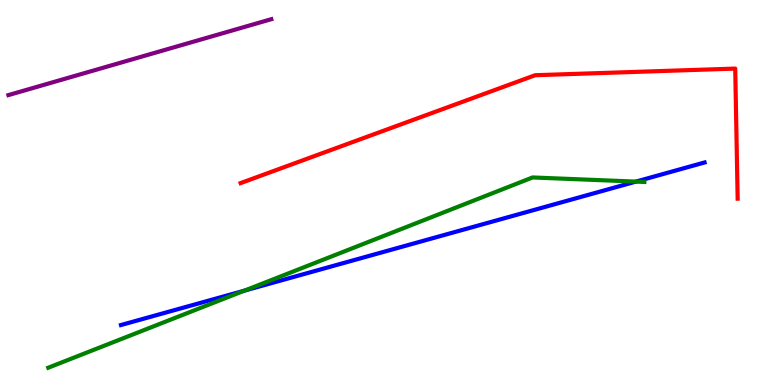[{'lines': ['blue', 'red'], 'intersections': []}, {'lines': ['green', 'red'], 'intersections': []}, {'lines': ['purple', 'red'], 'intersections': []}, {'lines': ['blue', 'green'], 'intersections': [{'x': 3.15, 'y': 2.45}, {'x': 8.21, 'y': 5.28}]}, {'lines': ['blue', 'purple'], 'intersections': []}, {'lines': ['green', 'purple'], 'intersections': []}]